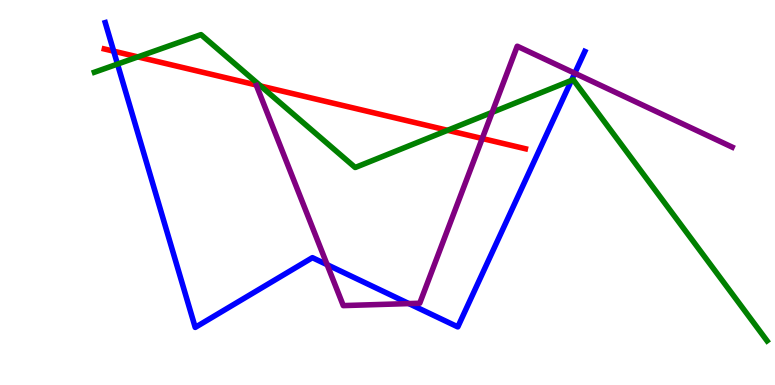[{'lines': ['blue', 'red'], 'intersections': [{'x': 1.47, 'y': 8.67}]}, {'lines': ['green', 'red'], 'intersections': [{'x': 1.78, 'y': 8.52}, {'x': 3.36, 'y': 7.77}, {'x': 5.78, 'y': 6.62}]}, {'lines': ['purple', 'red'], 'intersections': [{'x': 6.22, 'y': 6.4}]}, {'lines': ['blue', 'green'], 'intersections': [{'x': 1.52, 'y': 8.34}, {'x': 7.37, 'y': 7.91}]}, {'lines': ['blue', 'purple'], 'intersections': [{'x': 4.22, 'y': 3.13}, {'x': 5.28, 'y': 2.11}, {'x': 7.42, 'y': 8.1}]}, {'lines': ['green', 'purple'], 'intersections': [{'x': 6.35, 'y': 7.08}]}]